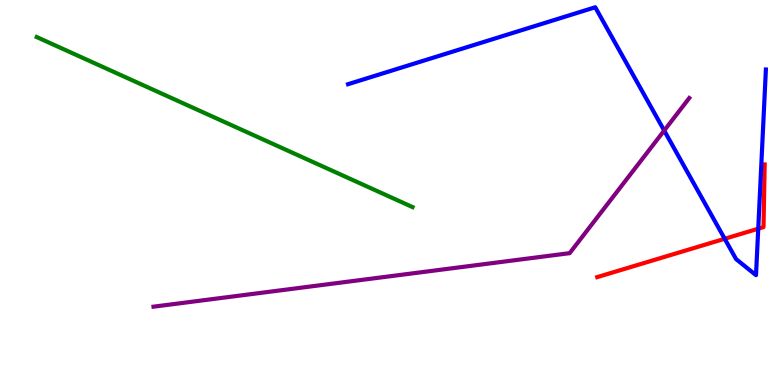[{'lines': ['blue', 'red'], 'intersections': [{'x': 9.35, 'y': 3.8}, {'x': 9.78, 'y': 4.06}]}, {'lines': ['green', 'red'], 'intersections': []}, {'lines': ['purple', 'red'], 'intersections': []}, {'lines': ['blue', 'green'], 'intersections': []}, {'lines': ['blue', 'purple'], 'intersections': [{'x': 8.57, 'y': 6.61}]}, {'lines': ['green', 'purple'], 'intersections': []}]